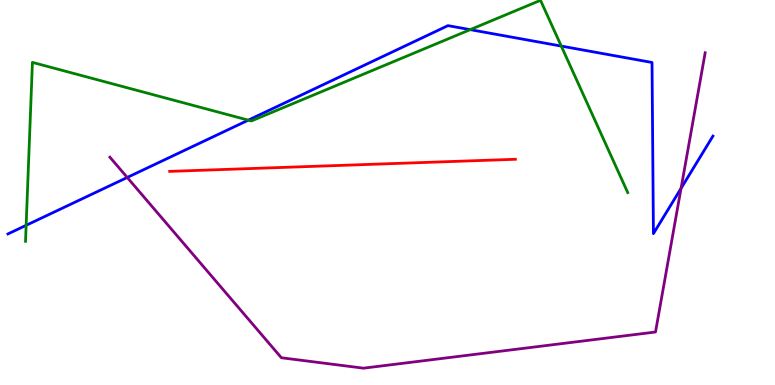[{'lines': ['blue', 'red'], 'intersections': []}, {'lines': ['green', 'red'], 'intersections': []}, {'lines': ['purple', 'red'], 'intersections': []}, {'lines': ['blue', 'green'], 'intersections': [{'x': 0.337, 'y': 4.15}, {'x': 3.2, 'y': 6.88}, {'x': 6.07, 'y': 9.23}, {'x': 7.24, 'y': 8.8}]}, {'lines': ['blue', 'purple'], 'intersections': [{'x': 1.64, 'y': 5.39}, {'x': 8.79, 'y': 5.11}]}, {'lines': ['green', 'purple'], 'intersections': []}]